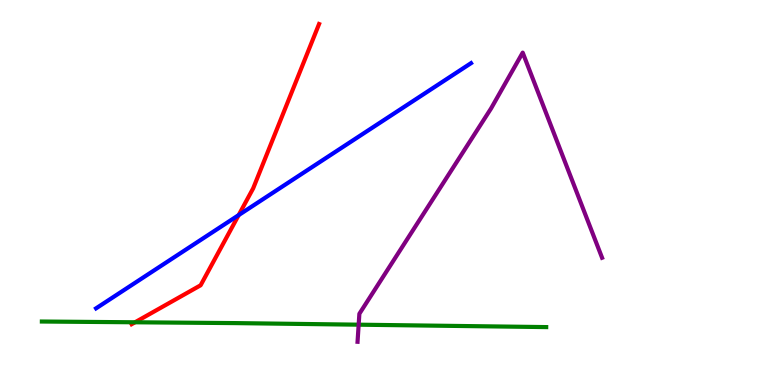[{'lines': ['blue', 'red'], 'intersections': [{'x': 3.08, 'y': 4.41}]}, {'lines': ['green', 'red'], 'intersections': [{'x': 1.74, 'y': 1.63}]}, {'lines': ['purple', 'red'], 'intersections': []}, {'lines': ['blue', 'green'], 'intersections': []}, {'lines': ['blue', 'purple'], 'intersections': []}, {'lines': ['green', 'purple'], 'intersections': [{'x': 4.63, 'y': 1.57}]}]